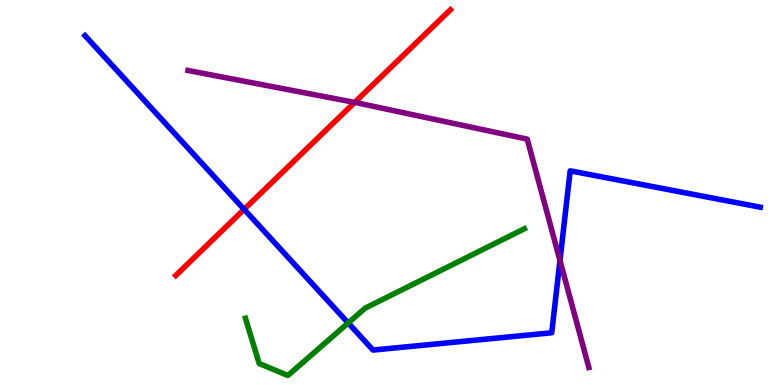[{'lines': ['blue', 'red'], 'intersections': [{'x': 3.15, 'y': 4.56}]}, {'lines': ['green', 'red'], 'intersections': []}, {'lines': ['purple', 'red'], 'intersections': [{'x': 4.58, 'y': 7.34}]}, {'lines': ['blue', 'green'], 'intersections': [{'x': 4.49, 'y': 1.61}]}, {'lines': ['blue', 'purple'], 'intersections': [{'x': 7.23, 'y': 3.23}]}, {'lines': ['green', 'purple'], 'intersections': []}]